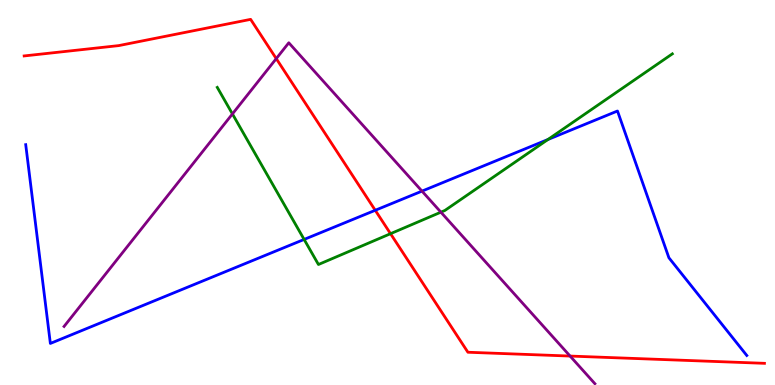[{'lines': ['blue', 'red'], 'intersections': [{'x': 4.84, 'y': 4.54}]}, {'lines': ['green', 'red'], 'intersections': [{'x': 5.04, 'y': 3.93}]}, {'lines': ['purple', 'red'], 'intersections': [{'x': 3.56, 'y': 8.48}, {'x': 7.36, 'y': 0.752}]}, {'lines': ['blue', 'green'], 'intersections': [{'x': 3.92, 'y': 3.78}, {'x': 7.07, 'y': 6.38}]}, {'lines': ['blue', 'purple'], 'intersections': [{'x': 5.45, 'y': 5.04}]}, {'lines': ['green', 'purple'], 'intersections': [{'x': 3.0, 'y': 7.04}, {'x': 5.69, 'y': 4.49}]}]